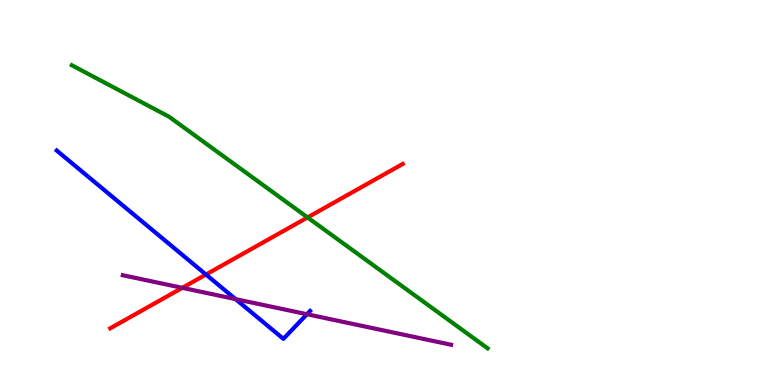[{'lines': ['blue', 'red'], 'intersections': [{'x': 2.66, 'y': 2.87}]}, {'lines': ['green', 'red'], 'intersections': [{'x': 3.97, 'y': 4.35}]}, {'lines': ['purple', 'red'], 'intersections': [{'x': 2.35, 'y': 2.52}]}, {'lines': ['blue', 'green'], 'intersections': []}, {'lines': ['blue', 'purple'], 'intersections': [{'x': 3.04, 'y': 2.23}, {'x': 3.96, 'y': 1.84}]}, {'lines': ['green', 'purple'], 'intersections': []}]